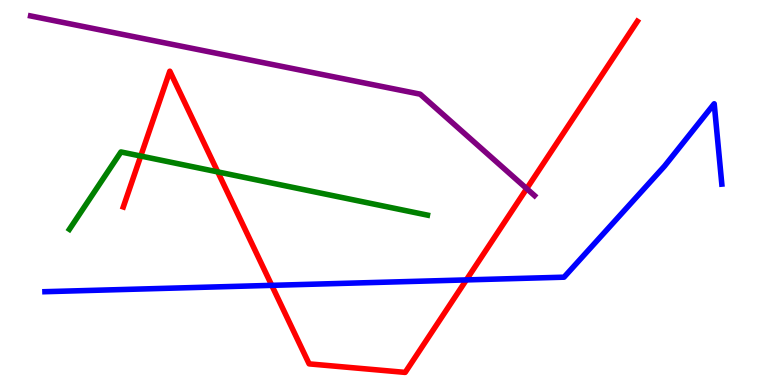[{'lines': ['blue', 'red'], 'intersections': [{'x': 3.51, 'y': 2.59}, {'x': 6.02, 'y': 2.73}]}, {'lines': ['green', 'red'], 'intersections': [{'x': 1.82, 'y': 5.95}, {'x': 2.81, 'y': 5.53}]}, {'lines': ['purple', 'red'], 'intersections': [{'x': 6.8, 'y': 5.1}]}, {'lines': ['blue', 'green'], 'intersections': []}, {'lines': ['blue', 'purple'], 'intersections': []}, {'lines': ['green', 'purple'], 'intersections': []}]